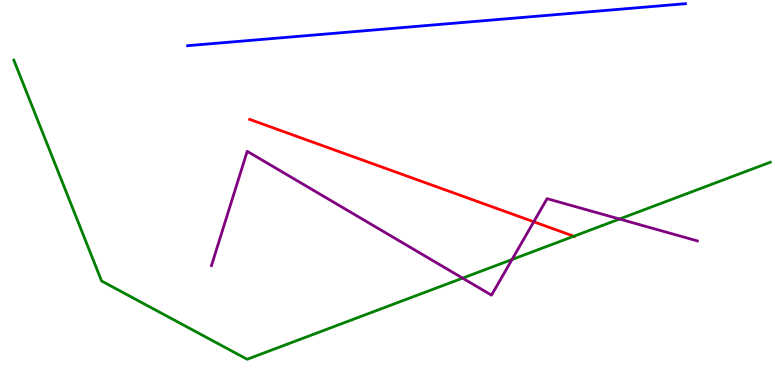[{'lines': ['blue', 'red'], 'intersections': []}, {'lines': ['green', 'red'], 'intersections': [{'x': 7.4, 'y': 3.86}]}, {'lines': ['purple', 'red'], 'intersections': [{'x': 6.89, 'y': 4.24}]}, {'lines': ['blue', 'green'], 'intersections': []}, {'lines': ['blue', 'purple'], 'intersections': []}, {'lines': ['green', 'purple'], 'intersections': [{'x': 5.97, 'y': 2.78}, {'x': 6.61, 'y': 3.26}, {'x': 7.99, 'y': 4.31}]}]